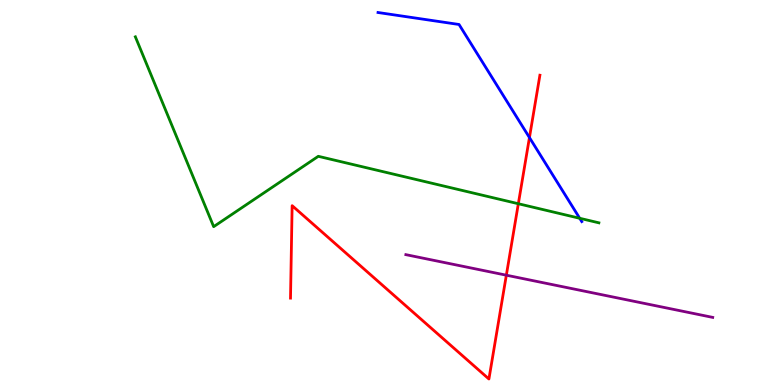[{'lines': ['blue', 'red'], 'intersections': [{'x': 6.83, 'y': 6.43}]}, {'lines': ['green', 'red'], 'intersections': [{'x': 6.69, 'y': 4.71}]}, {'lines': ['purple', 'red'], 'intersections': [{'x': 6.53, 'y': 2.85}]}, {'lines': ['blue', 'green'], 'intersections': [{'x': 7.48, 'y': 4.33}]}, {'lines': ['blue', 'purple'], 'intersections': []}, {'lines': ['green', 'purple'], 'intersections': []}]